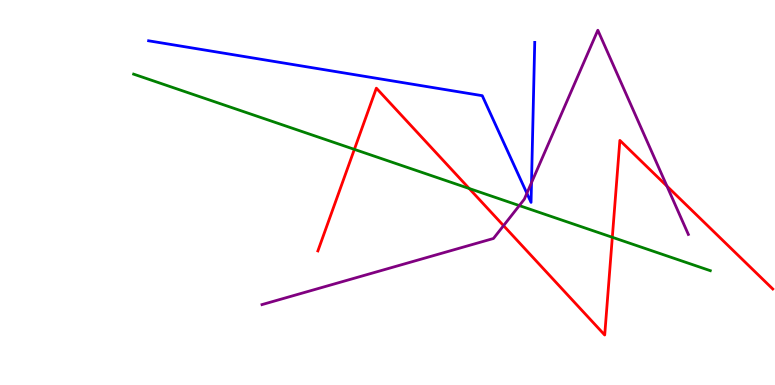[{'lines': ['blue', 'red'], 'intersections': []}, {'lines': ['green', 'red'], 'intersections': [{'x': 4.57, 'y': 6.12}, {'x': 6.05, 'y': 5.1}, {'x': 7.9, 'y': 3.84}]}, {'lines': ['purple', 'red'], 'intersections': [{'x': 6.5, 'y': 4.14}, {'x': 8.61, 'y': 5.17}]}, {'lines': ['blue', 'green'], 'intersections': []}, {'lines': ['blue', 'purple'], 'intersections': [{'x': 6.8, 'y': 4.98}, {'x': 6.86, 'y': 5.26}]}, {'lines': ['green', 'purple'], 'intersections': [{'x': 6.7, 'y': 4.66}]}]